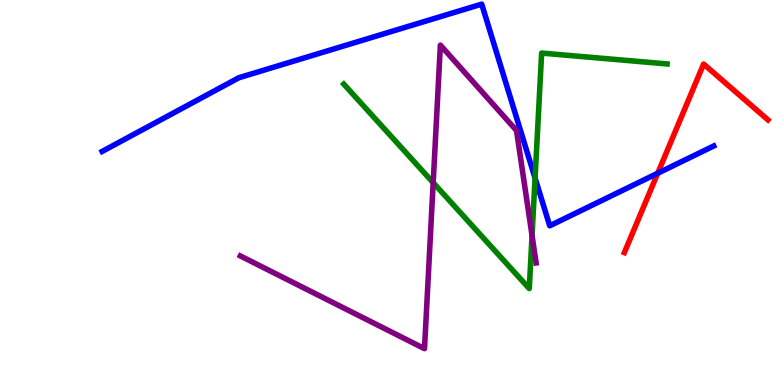[{'lines': ['blue', 'red'], 'intersections': [{'x': 8.49, 'y': 5.5}]}, {'lines': ['green', 'red'], 'intersections': []}, {'lines': ['purple', 'red'], 'intersections': []}, {'lines': ['blue', 'green'], 'intersections': [{'x': 6.9, 'y': 5.38}]}, {'lines': ['blue', 'purple'], 'intersections': []}, {'lines': ['green', 'purple'], 'intersections': [{'x': 5.59, 'y': 5.26}, {'x': 6.87, 'y': 3.88}]}]